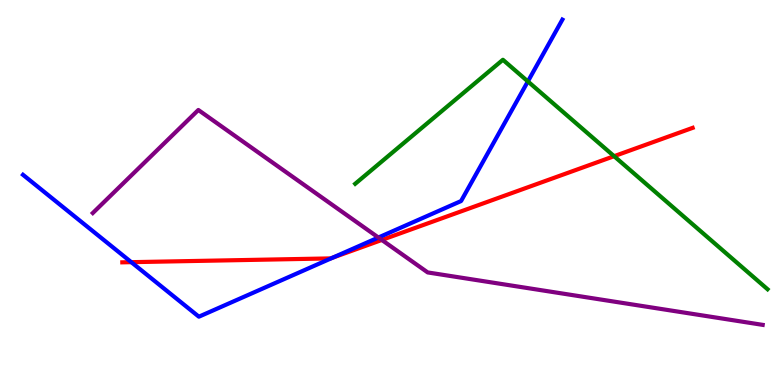[{'lines': ['blue', 'red'], 'intersections': [{'x': 1.69, 'y': 3.19}, {'x': 4.29, 'y': 3.31}]}, {'lines': ['green', 'red'], 'intersections': [{'x': 7.92, 'y': 5.94}]}, {'lines': ['purple', 'red'], 'intersections': [{'x': 4.93, 'y': 3.77}]}, {'lines': ['blue', 'green'], 'intersections': [{'x': 6.81, 'y': 7.88}]}, {'lines': ['blue', 'purple'], 'intersections': [{'x': 4.88, 'y': 3.83}]}, {'lines': ['green', 'purple'], 'intersections': []}]